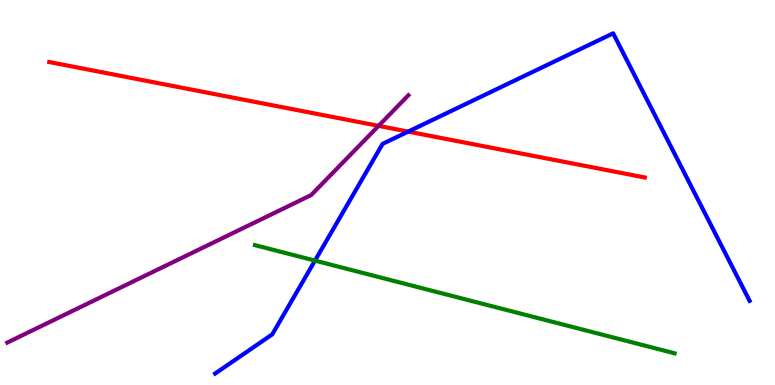[{'lines': ['blue', 'red'], 'intersections': [{'x': 5.27, 'y': 6.58}]}, {'lines': ['green', 'red'], 'intersections': []}, {'lines': ['purple', 'red'], 'intersections': [{'x': 4.88, 'y': 6.73}]}, {'lines': ['blue', 'green'], 'intersections': [{'x': 4.06, 'y': 3.23}]}, {'lines': ['blue', 'purple'], 'intersections': []}, {'lines': ['green', 'purple'], 'intersections': []}]